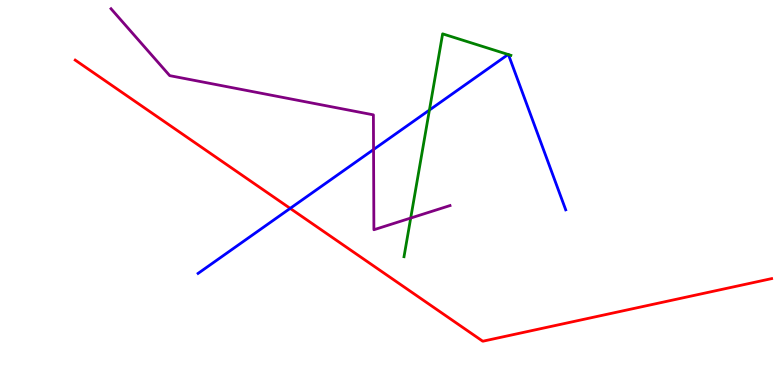[{'lines': ['blue', 'red'], 'intersections': [{'x': 3.74, 'y': 4.59}]}, {'lines': ['green', 'red'], 'intersections': []}, {'lines': ['purple', 'red'], 'intersections': []}, {'lines': ['blue', 'green'], 'intersections': [{'x': 5.54, 'y': 7.14}, {'x': 6.56, 'y': 8.58}, {'x': 6.56, 'y': 8.58}]}, {'lines': ['blue', 'purple'], 'intersections': [{'x': 4.82, 'y': 6.12}]}, {'lines': ['green', 'purple'], 'intersections': [{'x': 5.3, 'y': 4.34}]}]